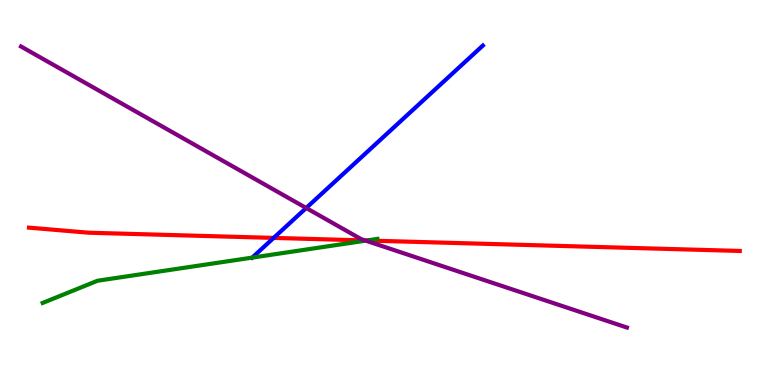[{'lines': ['blue', 'red'], 'intersections': [{'x': 3.53, 'y': 3.82}]}, {'lines': ['green', 'red'], 'intersections': [{'x': 4.73, 'y': 3.75}]}, {'lines': ['purple', 'red'], 'intersections': [{'x': 4.71, 'y': 3.75}]}, {'lines': ['blue', 'green'], 'intersections': [{'x': 3.25, 'y': 3.31}]}, {'lines': ['blue', 'purple'], 'intersections': [{'x': 3.95, 'y': 4.6}]}, {'lines': ['green', 'purple'], 'intersections': [{'x': 4.72, 'y': 3.75}]}]